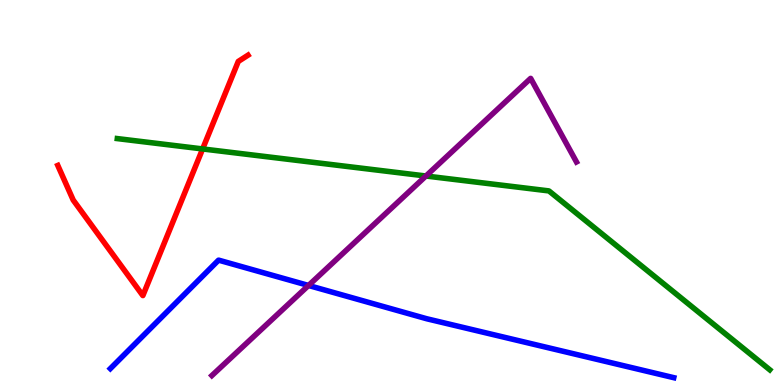[{'lines': ['blue', 'red'], 'intersections': []}, {'lines': ['green', 'red'], 'intersections': [{'x': 2.61, 'y': 6.13}]}, {'lines': ['purple', 'red'], 'intersections': []}, {'lines': ['blue', 'green'], 'intersections': []}, {'lines': ['blue', 'purple'], 'intersections': [{'x': 3.98, 'y': 2.59}]}, {'lines': ['green', 'purple'], 'intersections': [{'x': 5.5, 'y': 5.43}]}]